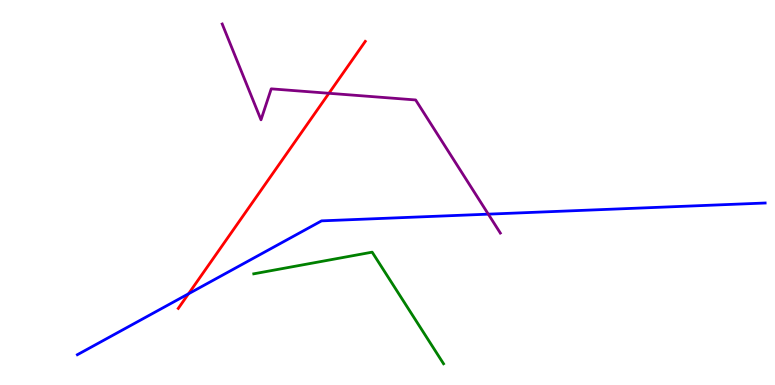[{'lines': ['blue', 'red'], 'intersections': [{'x': 2.43, 'y': 2.37}]}, {'lines': ['green', 'red'], 'intersections': []}, {'lines': ['purple', 'red'], 'intersections': [{'x': 4.24, 'y': 7.58}]}, {'lines': ['blue', 'green'], 'intersections': []}, {'lines': ['blue', 'purple'], 'intersections': [{'x': 6.3, 'y': 4.44}]}, {'lines': ['green', 'purple'], 'intersections': []}]